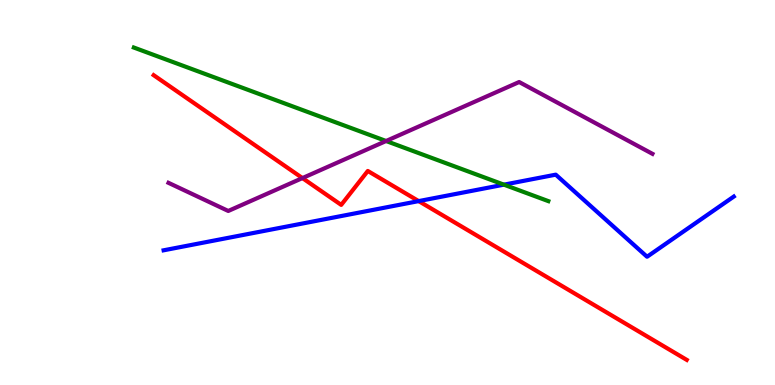[{'lines': ['blue', 'red'], 'intersections': [{'x': 5.4, 'y': 4.78}]}, {'lines': ['green', 'red'], 'intersections': []}, {'lines': ['purple', 'red'], 'intersections': [{'x': 3.9, 'y': 5.37}]}, {'lines': ['blue', 'green'], 'intersections': [{'x': 6.5, 'y': 5.2}]}, {'lines': ['blue', 'purple'], 'intersections': []}, {'lines': ['green', 'purple'], 'intersections': [{'x': 4.98, 'y': 6.34}]}]